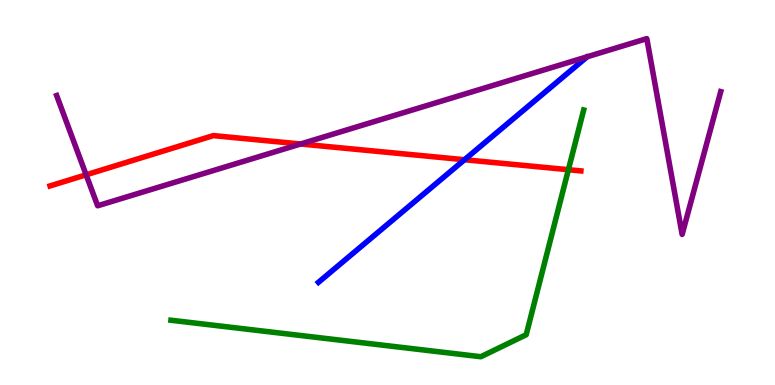[{'lines': ['blue', 'red'], 'intersections': [{'x': 5.99, 'y': 5.85}]}, {'lines': ['green', 'red'], 'intersections': [{'x': 7.33, 'y': 5.59}]}, {'lines': ['purple', 'red'], 'intersections': [{'x': 1.11, 'y': 5.46}, {'x': 3.88, 'y': 6.26}]}, {'lines': ['blue', 'green'], 'intersections': []}, {'lines': ['blue', 'purple'], 'intersections': []}, {'lines': ['green', 'purple'], 'intersections': []}]